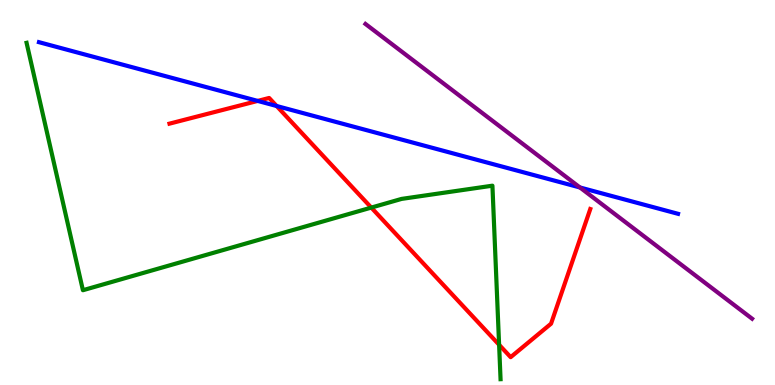[{'lines': ['blue', 'red'], 'intersections': [{'x': 3.33, 'y': 7.38}, {'x': 3.57, 'y': 7.25}]}, {'lines': ['green', 'red'], 'intersections': [{'x': 4.79, 'y': 4.61}, {'x': 6.44, 'y': 1.04}]}, {'lines': ['purple', 'red'], 'intersections': []}, {'lines': ['blue', 'green'], 'intersections': []}, {'lines': ['blue', 'purple'], 'intersections': [{'x': 7.48, 'y': 5.13}]}, {'lines': ['green', 'purple'], 'intersections': []}]